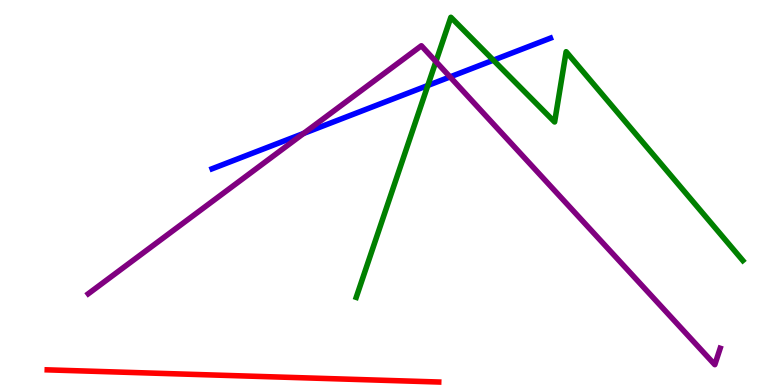[{'lines': ['blue', 'red'], 'intersections': []}, {'lines': ['green', 'red'], 'intersections': []}, {'lines': ['purple', 'red'], 'intersections': []}, {'lines': ['blue', 'green'], 'intersections': [{'x': 5.52, 'y': 7.78}, {'x': 6.37, 'y': 8.44}]}, {'lines': ['blue', 'purple'], 'intersections': [{'x': 3.92, 'y': 6.53}, {'x': 5.81, 'y': 8.0}]}, {'lines': ['green', 'purple'], 'intersections': [{'x': 5.62, 'y': 8.4}]}]